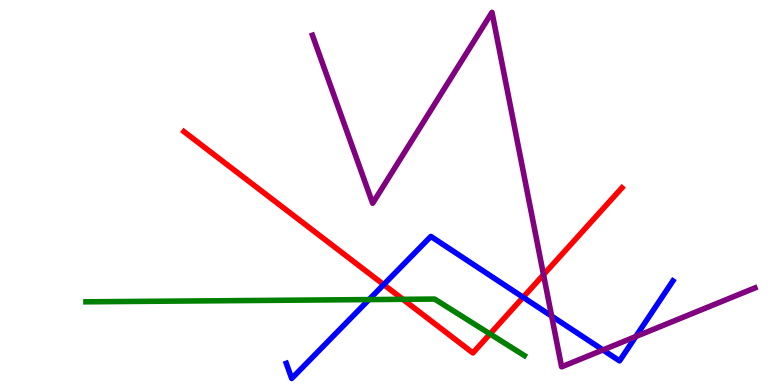[{'lines': ['blue', 'red'], 'intersections': [{'x': 4.95, 'y': 2.61}, {'x': 6.75, 'y': 2.28}]}, {'lines': ['green', 'red'], 'intersections': [{'x': 5.2, 'y': 2.23}, {'x': 6.32, 'y': 1.33}]}, {'lines': ['purple', 'red'], 'intersections': [{'x': 7.01, 'y': 2.86}]}, {'lines': ['blue', 'green'], 'intersections': [{'x': 4.76, 'y': 2.22}]}, {'lines': ['blue', 'purple'], 'intersections': [{'x': 7.12, 'y': 1.79}, {'x': 7.78, 'y': 0.91}, {'x': 8.2, 'y': 1.26}]}, {'lines': ['green', 'purple'], 'intersections': []}]